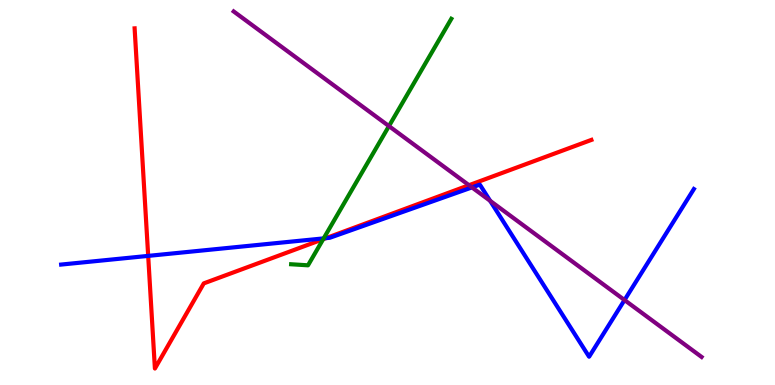[{'lines': ['blue', 'red'], 'intersections': [{'x': 1.91, 'y': 3.35}, {'x': 4.21, 'y': 3.81}]}, {'lines': ['green', 'red'], 'intersections': [{'x': 4.17, 'y': 3.79}]}, {'lines': ['purple', 'red'], 'intersections': [{'x': 6.05, 'y': 5.19}]}, {'lines': ['blue', 'green'], 'intersections': [{'x': 4.18, 'y': 3.81}]}, {'lines': ['blue', 'purple'], 'intersections': [{'x': 6.09, 'y': 5.13}, {'x': 6.32, 'y': 4.78}, {'x': 8.06, 'y': 2.21}]}, {'lines': ['green', 'purple'], 'intersections': [{'x': 5.02, 'y': 6.72}]}]